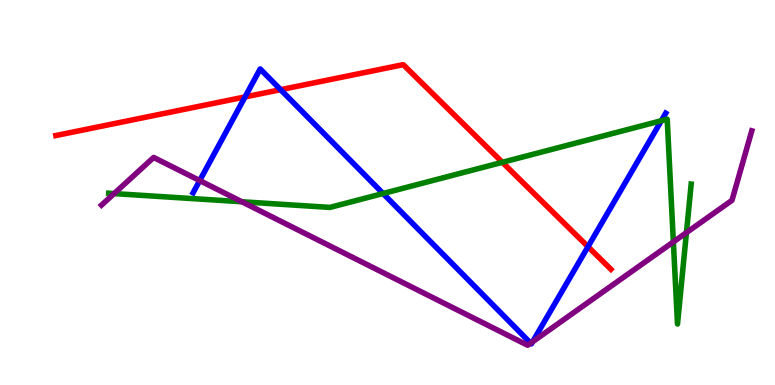[{'lines': ['blue', 'red'], 'intersections': [{'x': 3.16, 'y': 7.48}, {'x': 3.62, 'y': 7.67}, {'x': 7.59, 'y': 3.59}]}, {'lines': ['green', 'red'], 'intersections': [{'x': 6.48, 'y': 5.78}]}, {'lines': ['purple', 'red'], 'intersections': []}, {'lines': ['blue', 'green'], 'intersections': [{'x': 4.94, 'y': 4.97}, {'x': 8.53, 'y': 6.86}]}, {'lines': ['blue', 'purple'], 'intersections': [{'x': 2.58, 'y': 5.31}, {'x': 6.85, 'y': 1.09}, {'x': 6.87, 'y': 1.12}]}, {'lines': ['green', 'purple'], 'intersections': [{'x': 1.47, 'y': 4.97}, {'x': 3.12, 'y': 4.76}, {'x': 8.69, 'y': 3.72}, {'x': 8.86, 'y': 3.96}]}]